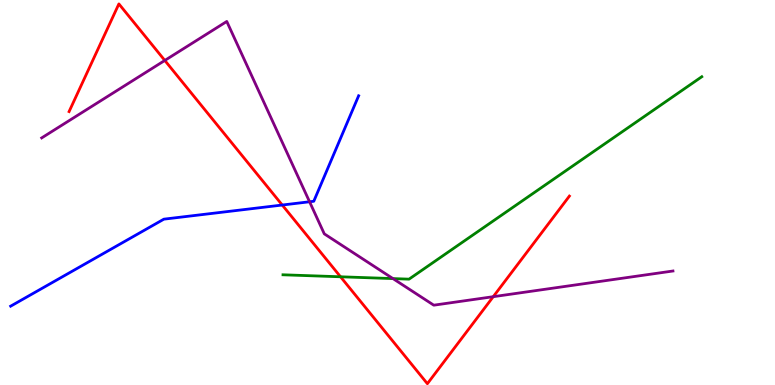[{'lines': ['blue', 'red'], 'intersections': [{'x': 3.64, 'y': 4.67}]}, {'lines': ['green', 'red'], 'intersections': [{'x': 4.39, 'y': 2.81}]}, {'lines': ['purple', 'red'], 'intersections': [{'x': 2.13, 'y': 8.43}, {'x': 6.36, 'y': 2.29}]}, {'lines': ['blue', 'green'], 'intersections': []}, {'lines': ['blue', 'purple'], 'intersections': [{'x': 3.99, 'y': 4.76}]}, {'lines': ['green', 'purple'], 'intersections': [{'x': 5.07, 'y': 2.76}]}]